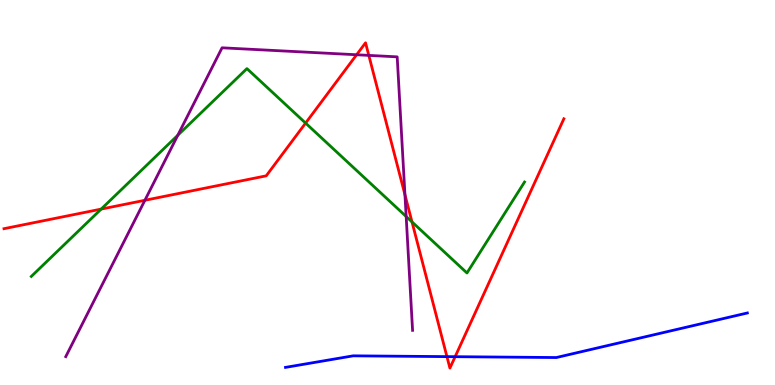[{'lines': ['blue', 'red'], 'intersections': [{'x': 5.77, 'y': 0.737}, {'x': 5.87, 'y': 0.735}]}, {'lines': ['green', 'red'], 'intersections': [{'x': 1.31, 'y': 4.57}, {'x': 3.94, 'y': 6.8}, {'x': 5.32, 'y': 4.24}]}, {'lines': ['purple', 'red'], 'intersections': [{'x': 1.87, 'y': 4.8}, {'x': 4.6, 'y': 8.58}, {'x': 4.76, 'y': 8.56}, {'x': 5.23, 'y': 4.94}]}, {'lines': ['blue', 'green'], 'intersections': []}, {'lines': ['blue', 'purple'], 'intersections': []}, {'lines': ['green', 'purple'], 'intersections': [{'x': 2.29, 'y': 6.49}, {'x': 5.24, 'y': 4.38}]}]